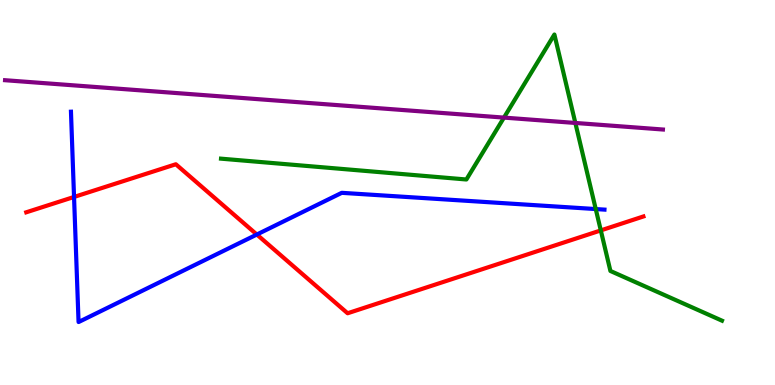[{'lines': ['blue', 'red'], 'intersections': [{'x': 0.955, 'y': 4.88}, {'x': 3.31, 'y': 3.91}]}, {'lines': ['green', 'red'], 'intersections': [{'x': 7.75, 'y': 4.02}]}, {'lines': ['purple', 'red'], 'intersections': []}, {'lines': ['blue', 'green'], 'intersections': [{'x': 7.69, 'y': 4.57}]}, {'lines': ['blue', 'purple'], 'intersections': []}, {'lines': ['green', 'purple'], 'intersections': [{'x': 6.5, 'y': 6.95}, {'x': 7.42, 'y': 6.81}]}]